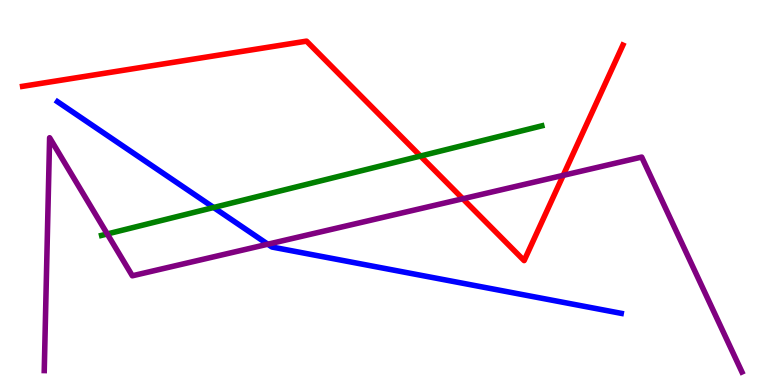[{'lines': ['blue', 'red'], 'intersections': []}, {'lines': ['green', 'red'], 'intersections': [{'x': 5.43, 'y': 5.95}]}, {'lines': ['purple', 'red'], 'intersections': [{'x': 5.97, 'y': 4.84}, {'x': 7.27, 'y': 5.44}]}, {'lines': ['blue', 'green'], 'intersections': [{'x': 2.76, 'y': 4.61}]}, {'lines': ['blue', 'purple'], 'intersections': [{'x': 3.46, 'y': 3.66}]}, {'lines': ['green', 'purple'], 'intersections': [{'x': 1.38, 'y': 3.92}]}]